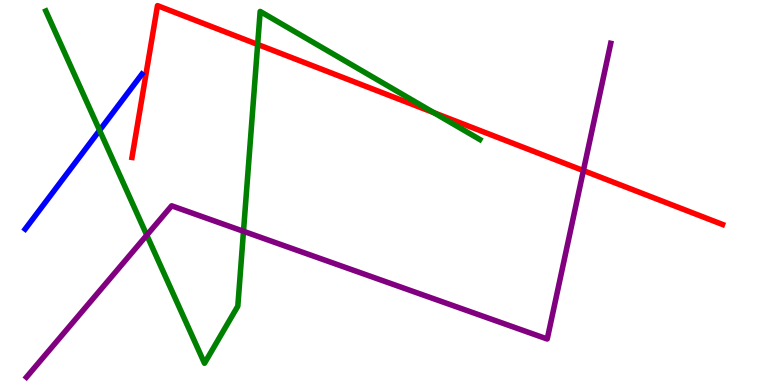[{'lines': ['blue', 'red'], 'intersections': []}, {'lines': ['green', 'red'], 'intersections': [{'x': 3.32, 'y': 8.85}, {'x': 5.6, 'y': 7.07}]}, {'lines': ['purple', 'red'], 'intersections': [{'x': 7.53, 'y': 5.57}]}, {'lines': ['blue', 'green'], 'intersections': [{'x': 1.28, 'y': 6.61}]}, {'lines': ['blue', 'purple'], 'intersections': []}, {'lines': ['green', 'purple'], 'intersections': [{'x': 1.89, 'y': 3.89}, {'x': 3.14, 'y': 3.99}]}]